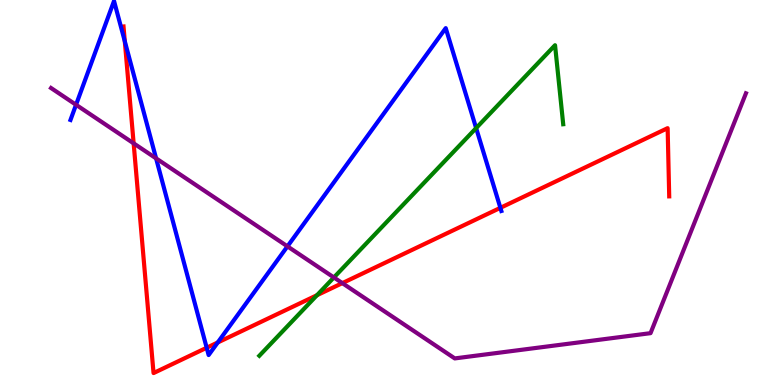[{'lines': ['blue', 'red'], 'intersections': [{'x': 1.61, 'y': 8.93}, {'x': 2.67, 'y': 0.968}, {'x': 2.81, 'y': 1.1}, {'x': 6.46, 'y': 4.6}]}, {'lines': ['green', 'red'], 'intersections': [{'x': 4.09, 'y': 2.33}]}, {'lines': ['purple', 'red'], 'intersections': [{'x': 1.72, 'y': 6.28}, {'x': 4.42, 'y': 2.65}]}, {'lines': ['blue', 'green'], 'intersections': [{'x': 6.14, 'y': 6.67}]}, {'lines': ['blue', 'purple'], 'intersections': [{'x': 0.981, 'y': 7.28}, {'x': 2.01, 'y': 5.89}, {'x': 3.71, 'y': 3.6}]}, {'lines': ['green', 'purple'], 'intersections': [{'x': 4.31, 'y': 2.79}]}]